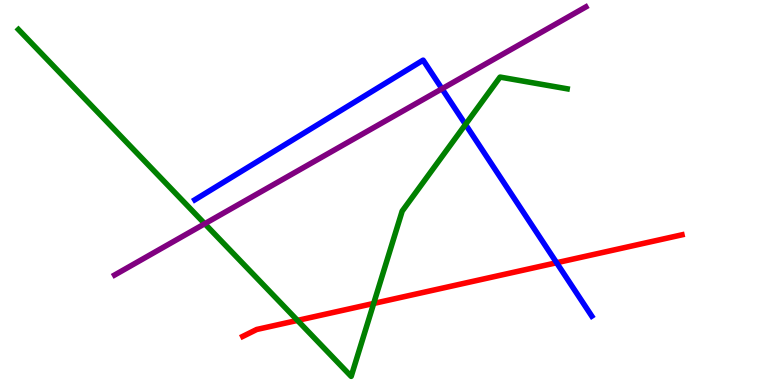[{'lines': ['blue', 'red'], 'intersections': [{'x': 7.18, 'y': 3.18}]}, {'lines': ['green', 'red'], 'intersections': [{'x': 3.84, 'y': 1.68}, {'x': 4.82, 'y': 2.12}]}, {'lines': ['purple', 'red'], 'intersections': []}, {'lines': ['blue', 'green'], 'intersections': [{'x': 6.01, 'y': 6.77}]}, {'lines': ['blue', 'purple'], 'intersections': [{'x': 5.7, 'y': 7.69}]}, {'lines': ['green', 'purple'], 'intersections': [{'x': 2.64, 'y': 4.19}]}]